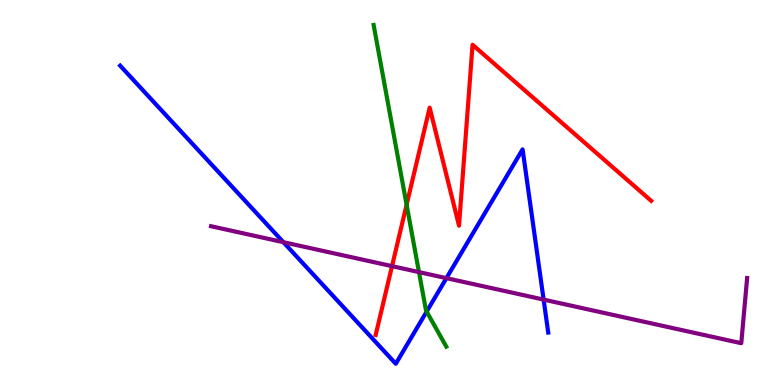[{'lines': ['blue', 'red'], 'intersections': []}, {'lines': ['green', 'red'], 'intersections': [{'x': 5.25, 'y': 4.68}]}, {'lines': ['purple', 'red'], 'intersections': [{'x': 5.06, 'y': 3.09}]}, {'lines': ['blue', 'green'], 'intersections': [{'x': 5.51, 'y': 1.91}]}, {'lines': ['blue', 'purple'], 'intersections': [{'x': 3.66, 'y': 3.71}, {'x': 5.76, 'y': 2.78}, {'x': 7.01, 'y': 2.22}]}, {'lines': ['green', 'purple'], 'intersections': [{'x': 5.41, 'y': 2.93}]}]